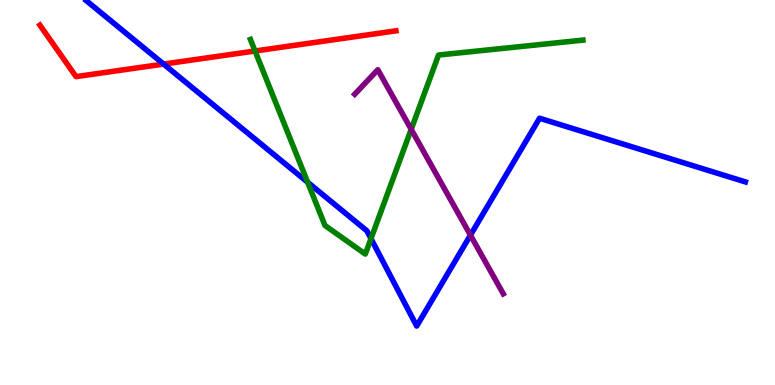[{'lines': ['blue', 'red'], 'intersections': [{'x': 2.11, 'y': 8.34}]}, {'lines': ['green', 'red'], 'intersections': [{'x': 3.29, 'y': 8.68}]}, {'lines': ['purple', 'red'], 'intersections': []}, {'lines': ['blue', 'green'], 'intersections': [{'x': 3.97, 'y': 5.27}, {'x': 4.79, 'y': 3.8}]}, {'lines': ['blue', 'purple'], 'intersections': [{'x': 6.07, 'y': 3.89}]}, {'lines': ['green', 'purple'], 'intersections': [{'x': 5.31, 'y': 6.64}]}]